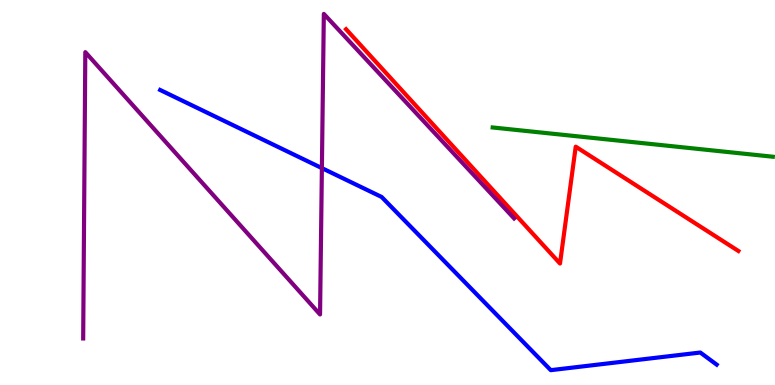[{'lines': ['blue', 'red'], 'intersections': []}, {'lines': ['green', 'red'], 'intersections': []}, {'lines': ['purple', 'red'], 'intersections': []}, {'lines': ['blue', 'green'], 'intersections': []}, {'lines': ['blue', 'purple'], 'intersections': [{'x': 4.15, 'y': 5.63}]}, {'lines': ['green', 'purple'], 'intersections': []}]